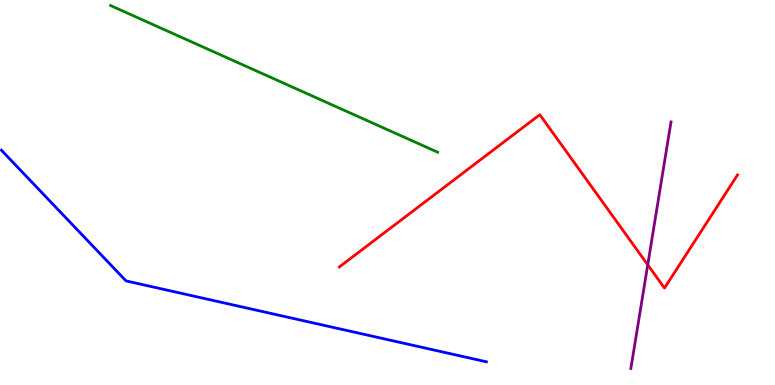[{'lines': ['blue', 'red'], 'intersections': []}, {'lines': ['green', 'red'], 'intersections': []}, {'lines': ['purple', 'red'], 'intersections': [{'x': 8.36, 'y': 3.12}]}, {'lines': ['blue', 'green'], 'intersections': []}, {'lines': ['blue', 'purple'], 'intersections': []}, {'lines': ['green', 'purple'], 'intersections': []}]